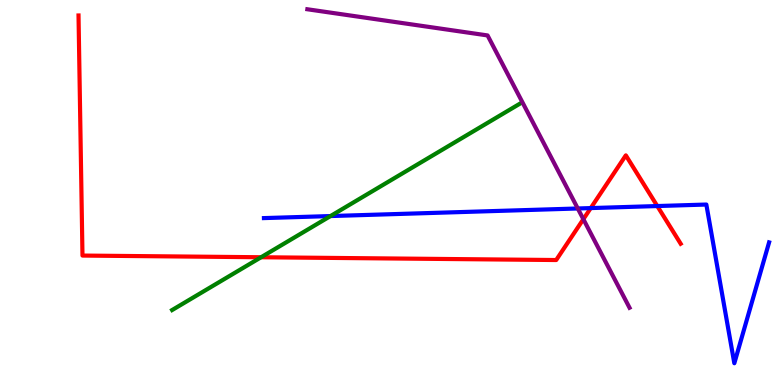[{'lines': ['blue', 'red'], 'intersections': [{'x': 7.62, 'y': 4.6}, {'x': 8.48, 'y': 4.65}]}, {'lines': ['green', 'red'], 'intersections': [{'x': 3.37, 'y': 3.32}]}, {'lines': ['purple', 'red'], 'intersections': [{'x': 7.53, 'y': 4.31}]}, {'lines': ['blue', 'green'], 'intersections': [{'x': 4.26, 'y': 4.39}]}, {'lines': ['blue', 'purple'], 'intersections': [{'x': 7.46, 'y': 4.58}]}, {'lines': ['green', 'purple'], 'intersections': []}]